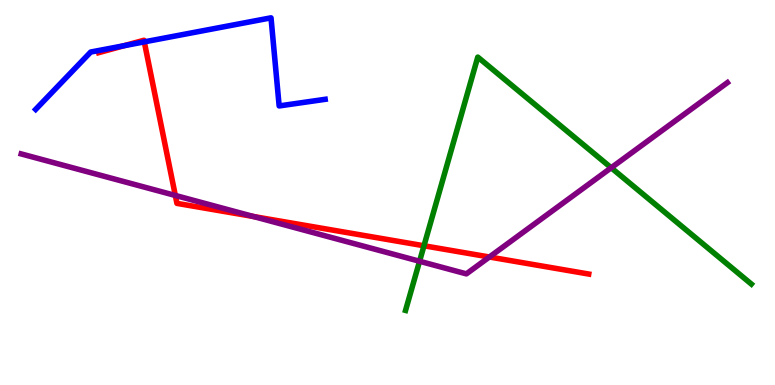[{'lines': ['blue', 'red'], 'intersections': [{'x': 1.6, 'y': 8.81}, {'x': 1.86, 'y': 8.91}]}, {'lines': ['green', 'red'], 'intersections': [{'x': 5.47, 'y': 3.62}]}, {'lines': ['purple', 'red'], 'intersections': [{'x': 2.26, 'y': 4.92}, {'x': 3.27, 'y': 4.38}, {'x': 6.31, 'y': 3.32}]}, {'lines': ['blue', 'green'], 'intersections': []}, {'lines': ['blue', 'purple'], 'intersections': []}, {'lines': ['green', 'purple'], 'intersections': [{'x': 5.41, 'y': 3.21}, {'x': 7.89, 'y': 5.64}]}]